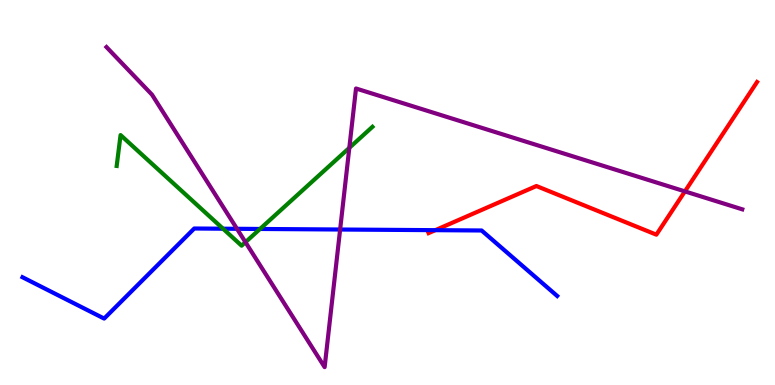[{'lines': ['blue', 'red'], 'intersections': [{'x': 5.62, 'y': 4.02}]}, {'lines': ['green', 'red'], 'intersections': []}, {'lines': ['purple', 'red'], 'intersections': [{'x': 8.84, 'y': 5.03}]}, {'lines': ['blue', 'green'], 'intersections': [{'x': 2.88, 'y': 4.06}, {'x': 3.36, 'y': 4.05}]}, {'lines': ['blue', 'purple'], 'intersections': [{'x': 3.06, 'y': 4.06}, {'x': 4.39, 'y': 4.04}]}, {'lines': ['green', 'purple'], 'intersections': [{'x': 3.17, 'y': 3.71}, {'x': 4.51, 'y': 6.16}]}]